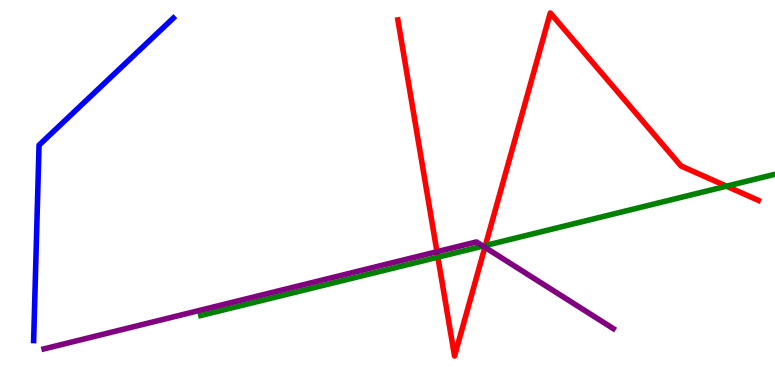[{'lines': ['blue', 'red'], 'intersections': []}, {'lines': ['green', 'red'], 'intersections': [{'x': 5.65, 'y': 3.32}, {'x': 6.26, 'y': 3.62}, {'x': 9.37, 'y': 5.16}]}, {'lines': ['purple', 'red'], 'intersections': [{'x': 5.64, 'y': 3.46}, {'x': 6.26, 'y': 3.58}]}, {'lines': ['blue', 'green'], 'intersections': []}, {'lines': ['blue', 'purple'], 'intersections': []}, {'lines': ['green', 'purple'], 'intersections': [{'x': 6.23, 'y': 3.61}]}]